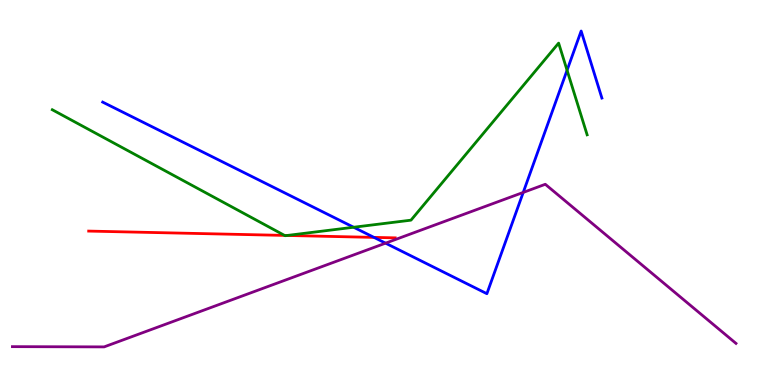[{'lines': ['blue', 'red'], 'intersections': [{'x': 4.83, 'y': 3.83}]}, {'lines': ['green', 'red'], 'intersections': [{'x': 3.67, 'y': 3.89}, {'x': 3.7, 'y': 3.88}]}, {'lines': ['purple', 'red'], 'intersections': []}, {'lines': ['blue', 'green'], 'intersections': [{'x': 4.56, 'y': 4.1}, {'x': 7.32, 'y': 8.17}]}, {'lines': ['blue', 'purple'], 'intersections': [{'x': 4.97, 'y': 3.68}, {'x': 6.75, 'y': 5.0}]}, {'lines': ['green', 'purple'], 'intersections': []}]